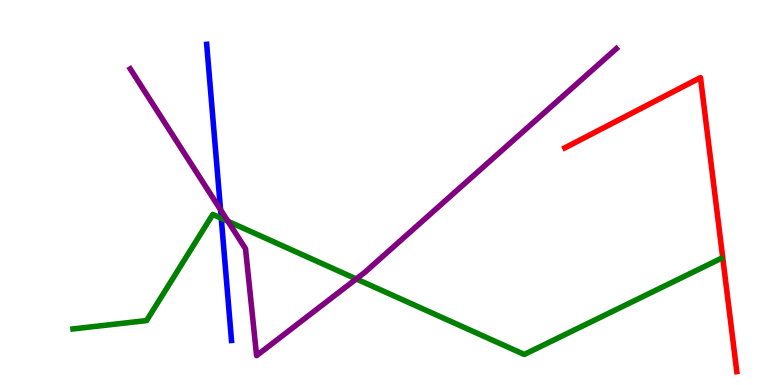[{'lines': ['blue', 'red'], 'intersections': []}, {'lines': ['green', 'red'], 'intersections': []}, {'lines': ['purple', 'red'], 'intersections': []}, {'lines': ['blue', 'green'], 'intersections': [{'x': 2.85, 'y': 4.33}]}, {'lines': ['blue', 'purple'], 'intersections': [{'x': 2.85, 'y': 4.55}]}, {'lines': ['green', 'purple'], 'intersections': [{'x': 2.94, 'y': 4.25}, {'x': 4.6, 'y': 2.75}]}]